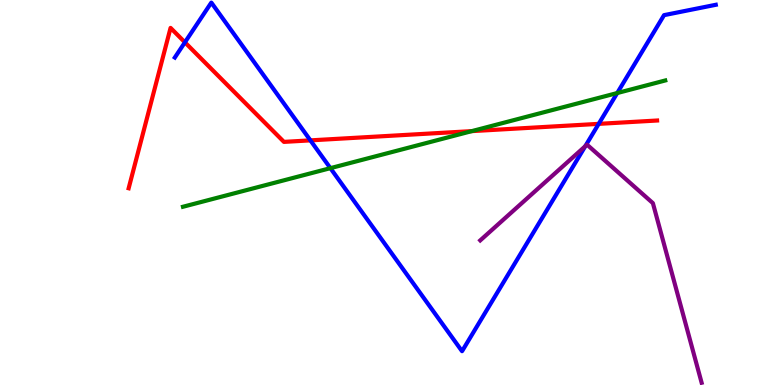[{'lines': ['blue', 'red'], 'intersections': [{'x': 2.39, 'y': 8.9}, {'x': 4.01, 'y': 6.35}, {'x': 7.73, 'y': 6.78}]}, {'lines': ['green', 'red'], 'intersections': [{'x': 6.09, 'y': 6.59}]}, {'lines': ['purple', 'red'], 'intersections': []}, {'lines': ['blue', 'green'], 'intersections': [{'x': 4.26, 'y': 5.63}, {'x': 7.96, 'y': 7.58}]}, {'lines': ['blue', 'purple'], 'intersections': [{'x': 7.55, 'y': 6.2}]}, {'lines': ['green', 'purple'], 'intersections': []}]